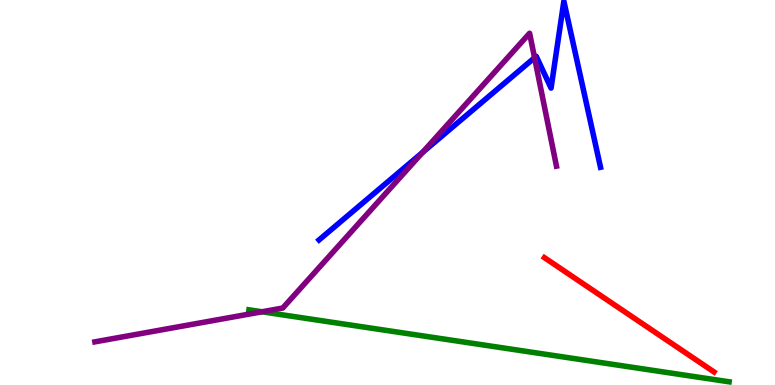[{'lines': ['blue', 'red'], 'intersections': []}, {'lines': ['green', 'red'], 'intersections': []}, {'lines': ['purple', 'red'], 'intersections': []}, {'lines': ['blue', 'green'], 'intersections': []}, {'lines': ['blue', 'purple'], 'intersections': [{'x': 5.45, 'y': 6.04}, {'x': 6.9, 'y': 8.5}]}, {'lines': ['green', 'purple'], 'intersections': [{'x': 3.38, 'y': 1.9}]}]